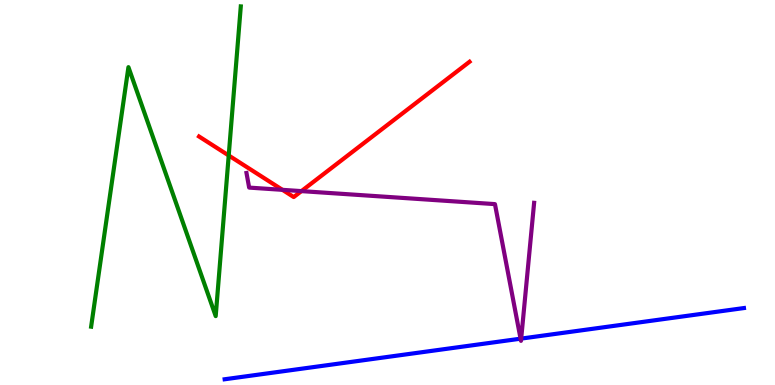[{'lines': ['blue', 'red'], 'intersections': []}, {'lines': ['green', 'red'], 'intersections': [{'x': 2.95, 'y': 5.96}]}, {'lines': ['purple', 'red'], 'intersections': [{'x': 3.64, 'y': 5.07}, {'x': 3.89, 'y': 5.04}]}, {'lines': ['blue', 'green'], 'intersections': []}, {'lines': ['blue', 'purple'], 'intersections': [{'x': 6.72, 'y': 1.2}, {'x': 6.73, 'y': 1.21}]}, {'lines': ['green', 'purple'], 'intersections': []}]